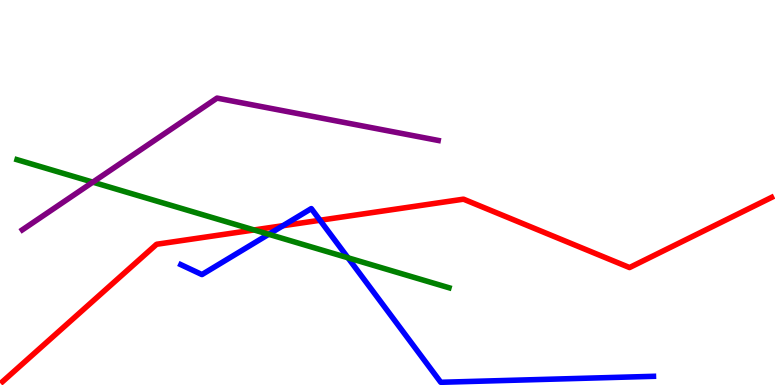[{'lines': ['blue', 'red'], 'intersections': [{'x': 3.65, 'y': 4.14}, {'x': 4.13, 'y': 4.28}]}, {'lines': ['green', 'red'], 'intersections': [{'x': 3.28, 'y': 4.03}]}, {'lines': ['purple', 'red'], 'intersections': []}, {'lines': ['blue', 'green'], 'intersections': [{'x': 3.47, 'y': 3.91}, {'x': 4.49, 'y': 3.3}]}, {'lines': ['blue', 'purple'], 'intersections': []}, {'lines': ['green', 'purple'], 'intersections': [{'x': 1.2, 'y': 5.27}]}]